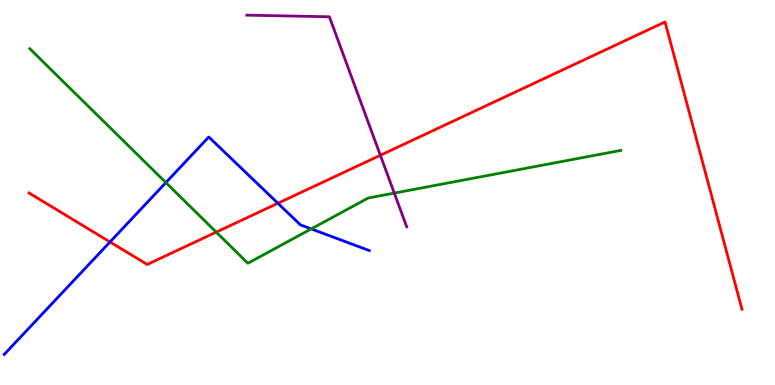[{'lines': ['blue', 'red'], 'intersections': [{'x': 1.42, 'y': 3.72}, {'x': 3.59, 'y': 4.72}]}, {'lines': ['green', 'red'], 'intersections': [{'x': 2.79, 'y': 3.97}]}, {'lines': ['purple', 'red'], 'intersections': [{'x': 4.91, 'y': 5.97}]}, {'lines': ['blue', 'green'], 'intersections': [{'x': 2.14, 'y': 5.26}, {'x': 4.02, 'y': 4.05}]}, {'lines': ['blue', 'purple'], 'intersections': []}, {'lines': ['green', 'purple'], 'intersections': [{'x': 5.09, 'y': 4.98}]}]